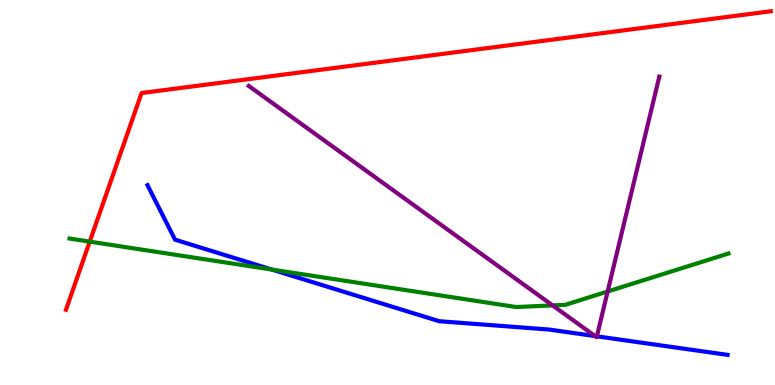[{'lines': ['blue', 'red'], 'intersections': []}, {'lines': ['green', 'red'], 'intersections': [{'x': 1.16, 'y': 3.72}]}, {'lines': ['purple', 'red'], 'intersections': []}, {'lines': ['blue', 'green'], 'intersections': [{'x': 3.51, 'y': 3.0}]}, {'lines': ['blue', 'purple'], 'intersections': [{'x': 7.68, 'y': 1.27}, {'x': 7.7, 'y': 1.26}]}, {'lines': ['green', 'purple'], 'intersections': [{'x': 7.13, 'y': 2.07}, {'x': 7.84, 'y': 2.43}]}]